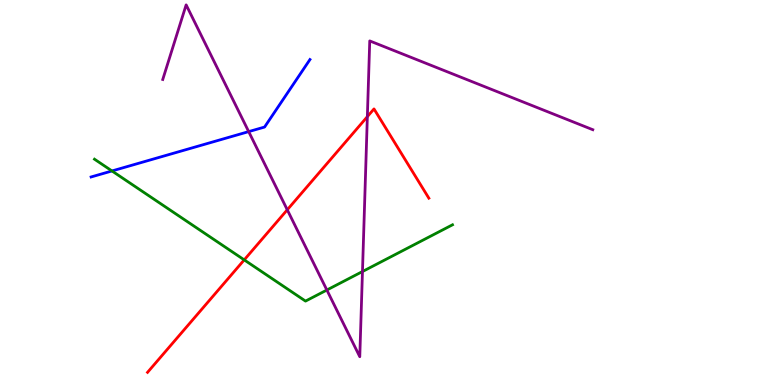[{'lines': ['blue', 'red'], 'intersections': []}, {'lines': ['green', 'red'], 'intersections': [{'x': 3.15, 'y': 3.25}]}, {'lines': ['purple', 'red'], 'intersections': [{'x': 3.71, 'y': 4.55}, {'x': 4.74, 'y': 6.97}]}, {'lines': ['blue', 'green'], 'intersections': [{'x': 1.44, 'y': 5.56}]}, {'lines': ['blue', 'purple'], 'intersections': [{'x': 3.21, 'y': 6.58}]}, {'lines': ['green', 'purple'], 'intersections': [{'x': 4.22, 'y': 2.47}, {'x': 4.68, 'y': 2.95}]}]